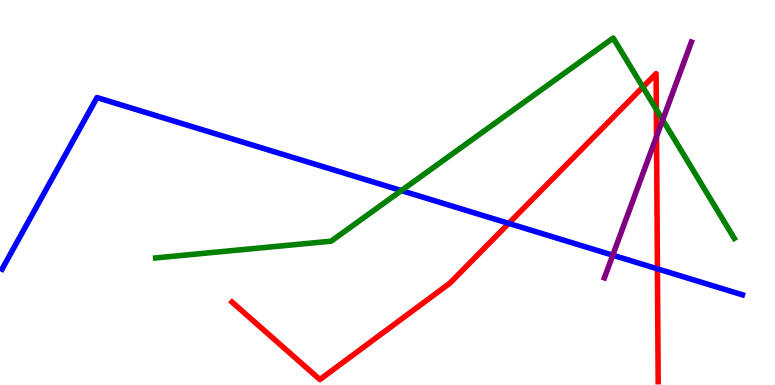[{'lines': ['blue', 'red'], 'intersections': [{'x': 6.56, 'y': 4.2}, {'x': 8.48, 'y': 3.02}]}, {'lines': ['green', 'red'], 'intersections': [{'x': 8.29, 'y': 7.74}, {'x': 8.47, 'y': 7.16}]}, {'lines': ['purple', 'red'], 'intersections': [{'x': 8.47, 'y': 6.45}]}, {'lines': ['blue', 'green'], 'intersections': [{'x': 5.18, 'y': 5.05}]}, {'lines': ['blue', 'purple'], 'intersections': [{'x': 7.91, 'y': 3.37}]}, {'lines': ['green', 'purple'], 'intersections': [{'x': 8.55, 'y': 6.89}]}]